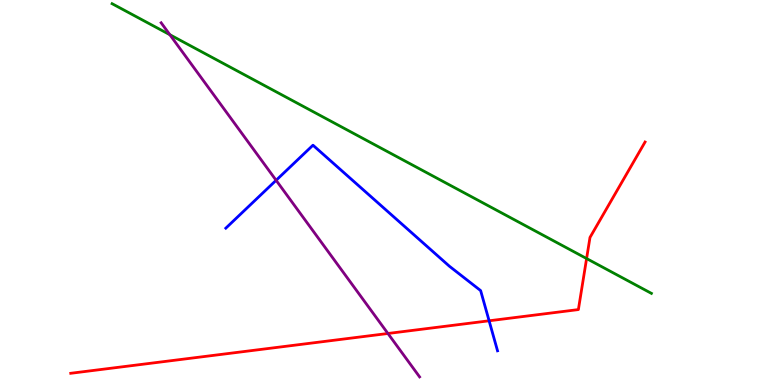[{'lines': ['blue', 'red'], 'intersections': [{'x': 6.31, 'y': 1.67}]}, {'lines': ['green', 'red'], 'intersections': [{'x': 7.57, 'y': 3.28}]}, {'lines': ['purple', 'red'], 'intersections': [{'x': 5.01, 'y': 1.34}]}, {'lines': ['blue', 'green'], 'intersections': []}, {'lines': ['blue', 'purple'], 'intersections': [{'x': 3.56, 'y': 5.32}]}, {'lines': ['green', 'purple'], 'intersections': [{'x': 2.19, 'y': 9.1}]}]